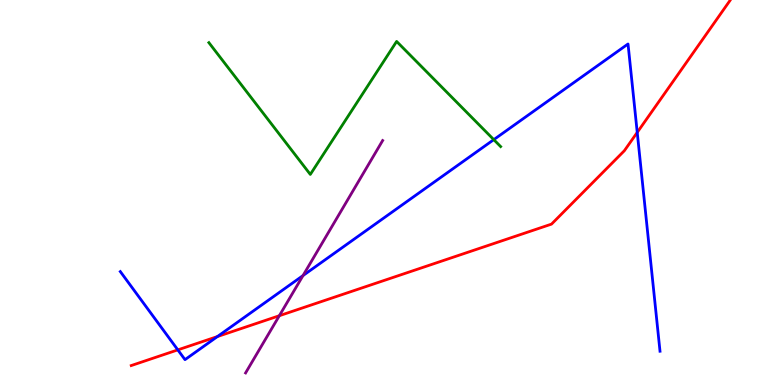[{'lines': ['blue', 'red'], 'intersections': [{'x': 2.29, 'y': 0.912}, {'x': 2.81, 'y': 1.26}, {'x': 8.22, 'y': 6.56}]}, {'lines': ['green', 'red'], 'intersections': []}, {'lines': ['purple', 'red'], 'intersections': [{'x': 3.6, 'y': 1.8}]}, {'lines': ['blue', 'green'], 'intersections': [{'x': 6.37, 'y': 6.37}]}, {'lines': ['blue', 'purple'], 'intersections': [{'x': 3.91, 'y': 2.84}]}, {'lines': ['green', 'purple'], 'intersections': []}]